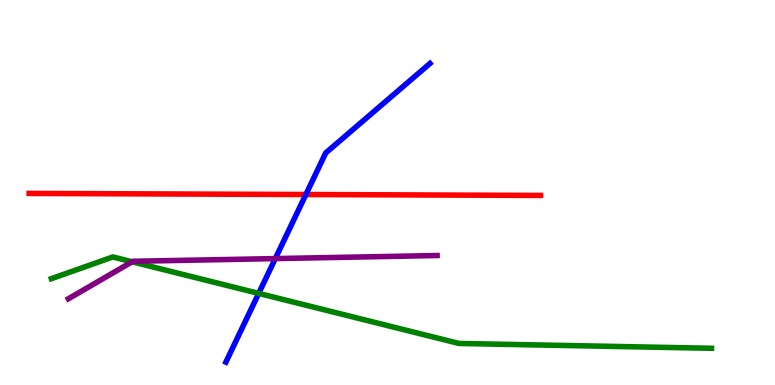[{'lines': ['blue', 'red'], 'intersections': [{'x': 3.95, 'y': 4.95}]}, {'lines': ['green', 'red'], 'intersections': []}, {'lines': ['purple', 'red'], 'intersections': []}, {'lines': ['blue', 'green'], 'intersections': [{'x': 3.34, 'y': 2.38}]}, {'lines': ['blue', 'purple'], 'intersections': [{'x': 3.55, 'y': 3.28}]}, {'lines': ['green', 'purple'], 'intersections': [{'x': 1.7, 'y': 3.2}]}]